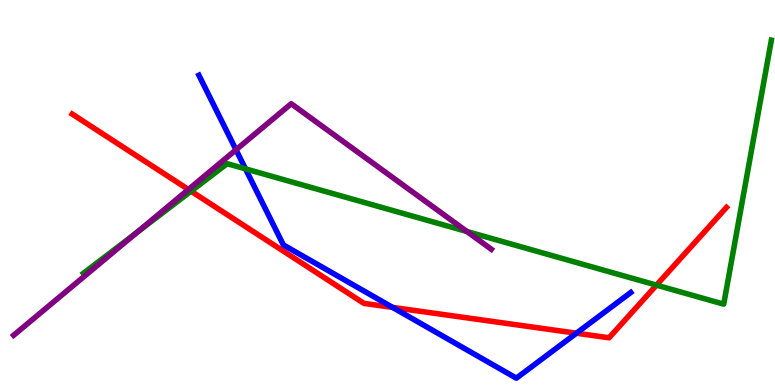[{'lines': ['blue', 'red'], 'intersections': [{'x': 5.07, 'y': 2.02}, {'x': 7.44, 'y': 1.35}]}, {'lines': ['green', 'red'], 'intersections': [{'x': 2.47, 'y': 5.03}, {'x': 8.47, 'y': 2.59}]}, {'lines': ['purple', 'red'], 'intersections': [{'x': 2.43, 'y': 5.08}]}, {'lines': ['blue', 'green'], 'intersections': [{'x': 3.17, 'y': 5.61}]}, {'lines': ['blue', 'purple'], 'intersections': [{'x': 3.05, 'y': 6.11}]}, {'lines': ['green', 'purple'], 'intersections': [{'x': 1.76, 'y': 3.95}, {'x': 6.02, 'y': 3.99}]}]